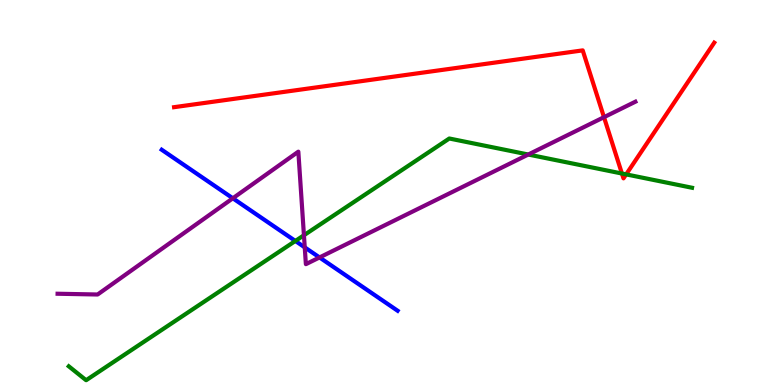[{'lines': ['blue', 'red'], 'intersections': []}, {'lines': ['green', 'red'], 'intersections': [{'x': 8.02, 'y': 5.49}, {'x': 8.08, 'y': 5.47}]}, {'lines': ['purple', 'red'], 'intersections': [{'x': 7.79, 'y': 6.96}]}, {'lines': ['blue', 'green'], 'intersections': [{'x': 3.81, 'y': 3.74}]}, {'lines': ['blue', 'purple'], 'intersections': [{'x': 3.0, 'y': 4.85}, {'x': 3.93, 'y': 3.58}, {'x': 4.12, 'y': 3.31}]}, {'lines': ['green', 'purple'], 'intersections': [{'x': 3.92, 'y': 3.89}, {'x': 6.82, 'y': 5.99}]}]